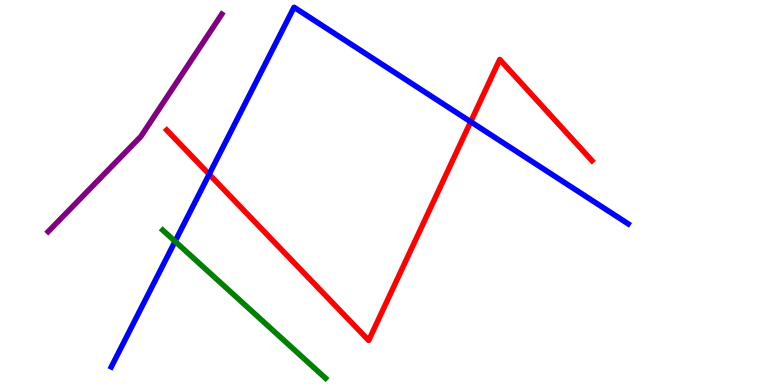[{'lines': ['blue', 'red'], 'intersections': [{'x': 2.7, 'y': 5.47}, {'x': 6.07, 'y': 6.84}]}, {'lines': ['green', 'red'], 'intersections': []}, {'lines': ['purple', 'red'], 'intersections': []}, {'lines': ['blue', 'green'], 'intersections': [{'x': 2.26, 'y': 3.73}]}, {'lines': ['blue', 'purple'], 'intersections': []}, {'lines': ['green', 'purple'], 'intersections': []}]